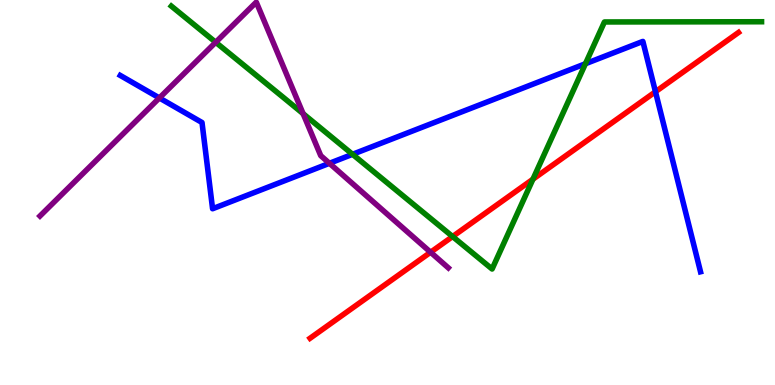[{'lines': ['blue', 'red'], 'intersections': [{'x': 8.46, 'y': 7.62}]}, {'lines': ['green', 'red'], 'intersections': [{'x': 5.84, 'y': 3.86}, {'x': 6.88, 'y': 5.35}]}, {'lines': ['purple', 'red'], 'intersections': [{'x': 5.56, 'y': 3.45}]}, {'lines': ['blue', 'green'], 'intersections': [{'x': 4.55, 'y': 5.99}, {'x': 7.55, 'y': 8.34}]}, {'lines': ['blue', 'purple'], 'intersections': [{'x': 2.06, 'y': 7.46}, {'x': 4.25, 'y': 5.76}]}, {'lines': ['green', 'purple'], 'intersections': [{'x': 2.78, 'y': 8.9}, {'x': 3.91, 'y': 7.05}]}]